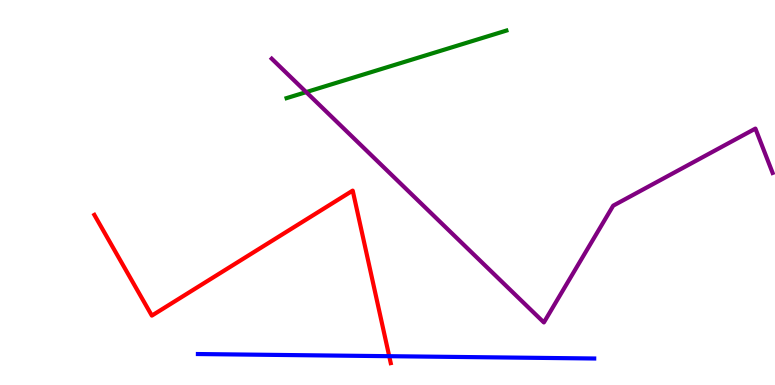[{'lines': ['blue', 'red'], 'intersections': [{'x': 5.02, 'y': 0.748}]}, {'lines': ['green', 'red'], 'intersections': []}, {'lines': ['purple', 'red'], 'intersections': []}, {'lines': ['blue', 'green'], 'intersections': []}, {'lines': ['blue', 'purple'], 'intersections': []}, {'lines': ['green', 'purple'], 'intersections': [{'x': 3.95, 'y': 7.61}]}]